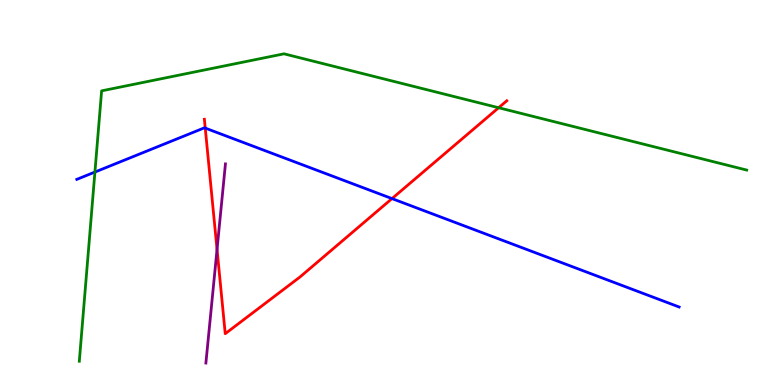[{'lines': ['blue', 'red'], 'intersections': [{'x': 2.65, 'y': 6.67}, {'x': 5.06, 'y': 4.84}]}, {'lines': ['green', 'red'], 'intersections': [{'x': 6.43, 'y': 7.2}]}, {'lines': ['purple', 'red'], 'intersections': [{'x': 2.8, 'y': 3.52}]}, {'lines': ['blue', 'green'], 'intersections': [{'x': 1.22, 'y': 5.53}]}, {'lines': ['blue', 'purple'], 'intersections': []}, {'lines': ['green', 'purple'], 'intersections': []}]